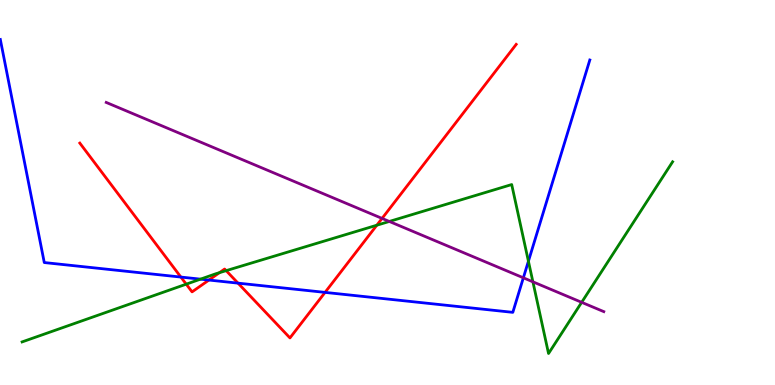[{'lines': ['blue', 'red'], 'intersections': [{'x': 2.33, 'y': 2.8}, {'x': 2.7, 'y': 2.73}, {'x': 3.07, 'y': 2.65}, {'x': 4.19, 'y': 2.41}]}, {'lines': ['green', 'red'], 'intersections': [{'x': 2.4, 'y': 2.62}, {'x': 2.83, 'y': 2.92}, {'x': 2.92, 'y': 2.97}, {'x': 4.86, 'y': 4.15}]}, {'lines': ['purple', 'red'], 'intersections': [{'x': 4.93, 'y': 4.33}]}, {'lines': ['blue', 'green'], 'intersections': [{'x': 2.59, 'y': 2.75}, {'x': 6.82, 'y': 3.22}]}, {'lines': ['blue', 'purple'], 'intersections': [{'x': 6.75, 'y': 2.78}]}, {'lines': ['green', 'purple'], 'intersections': [{'x': 5.02, 'y': 4.25}, {'x': 6.88, 'y': 2.68}, {'x': 7.51, 'y': 2.15}]}]